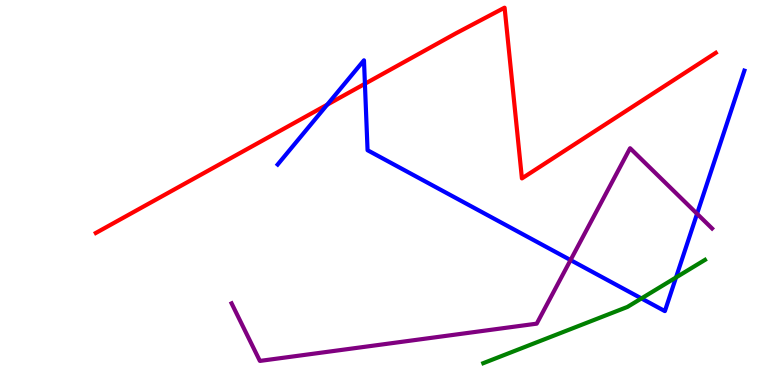[{'lines': ['blue', 'red'], 'intersections': [{'x': 4.22, 'y': 7.28}, {'x': 4.71, 'y': 7.82}]}, {'lines': ['green', 'red'], 'intersections': []}, {'lines': ['purple', 'red'], 'intersections': []}, {'lines': ['blue', 'green'], 'intersections': [{'x': 8.28, 'y': 2.25}, {'x': 8.72, 'y': 2.79}]}, {'lines': ['blue', 'purple'], 'intersections': [{'x': 7.36, 'y': 3.24}, {'x': 8.99, 'y': 4.45}]}, {'lines': ['green', 'purple'], 'intersections': []}]